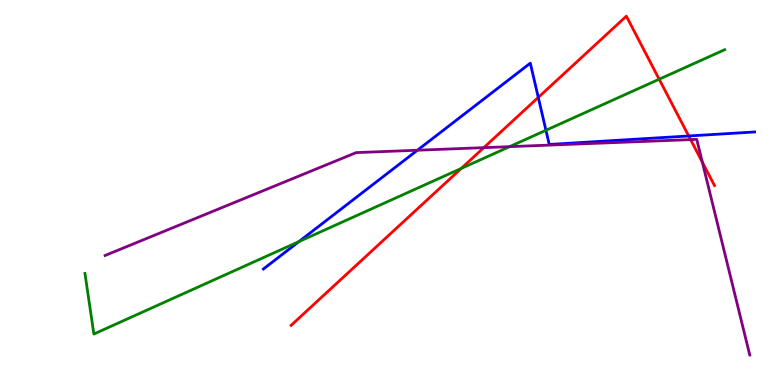[{'lines': ['blue', 'red'], 'intersections': [{'x': 6.95, 'y': 7.47}, {'x': 8.89, 'y': 6.47}]}, {'lines': ['green', 'red'], 'intersections': [{'x': 5.95, 'y': 5.63}, {'x': 8.51, 'y': 7.94}]}, {'lines': ['purple', 'red'], 'intersections': [{'x': 6.24, 'y': 6.16}, {'x': 8.91, 'y': 6.37}, {'x': 9.06, 'y': 5.79}]}, {'lines': ['blue', 'green'], 'intersections': [{'x': 3.86, 'y': 3.72}, {'x': 7.04, 'y': 6.62}]}, {'lines': ['blue', 'purple'], 'intersections': [{'x': 5.39, 'y': 6.1}]}, {'lines': ['green', 'purple'], 'intersections': [{'x': 6.58, 'y': 6.19}]}]